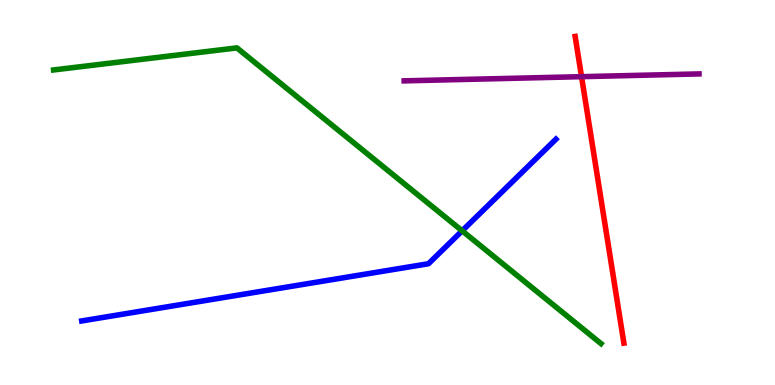[{'lines': ['blue', 'red'], 'intersections': []}, {'lines': ['green', 'red'], 'intersections': []}, {'lines': ['purple', 'red'], 'intersections': [{'x': 7.5, 'y': 8.01}]}, {'lines': ['blue', 'green'], 'intersections': [{'x': 5.96, 'y': 4.0}]}, {'lines': ['blue', 'purple'], 'intersections': []}, {'lines': ['green', 'purple'], 'intersections': []}]